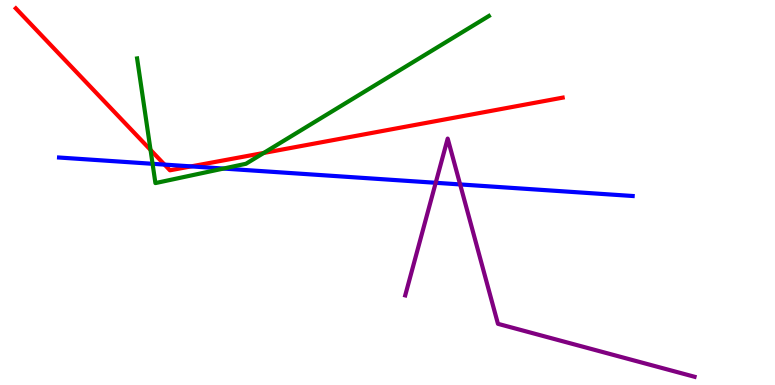[{'lines': ['blue', 'red'], 'intersections': [{'x': 2.12, 'y': 5.72}, {'x': 2.47, 'y': 5.68}]}, {'lines': ['green', 'red'], 'intersections': [{'x': 1.94, 'y': 6.11}, {'x': 3.4, 'y': 6.03}]}, {'lines': ['purple', 'red'], 'intersections': []}, {'lines': ['blue', 'green'], 'intersections': [{'x': 1.97, 'y': 5.75}, {'x': 2.88, 'y': 5.62}]}, {'lines': ['blue', 'purple'], 'intersections': [{'x': 5.62, 'y': 5.25}, {'x': 5.94, 'y': 5.21}]}, {'lines': ['green', 'purple'], 'intersections': []}]